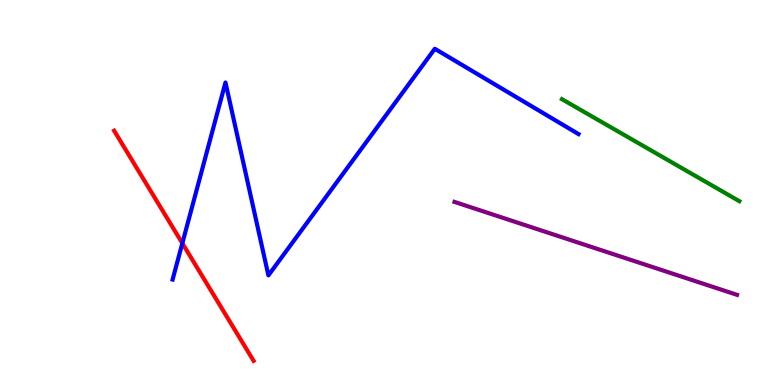[{'lines': ['blue', 'red'], 'intersections': [{'x': 2.35, 'y': 3.68}]}, {'lines': ['green', 'red'], 'intersections': []}, {'lines': ['purple', 'red'], 'intersections': []}, {'lines': ['blue', 'green'], 'intersections': []}, {'lines': ['blue', 'purple'], 'intersections': []}, {'lines': ['green', 'purple'], 'intersections': []}]